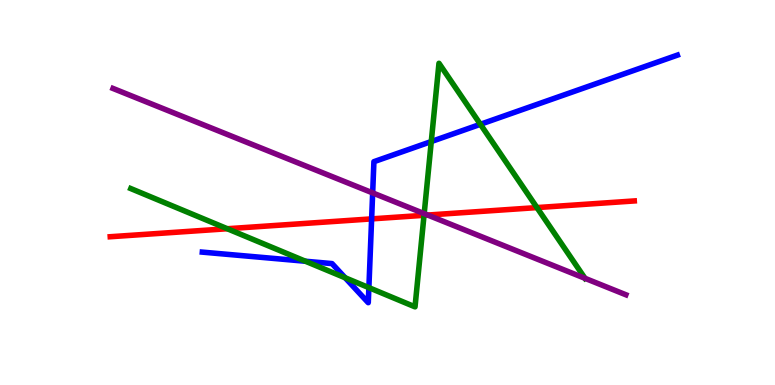[{'lines': ['blue', 'red'], 'intersections': [{'x': 4.8, 'y': 4.31}]}, {'lines': ['green', 'red'], 'intersections': [{'x': 2.93, 'y': 4.06}, {'x': 5.47, 'y': 4.41}, {'x': 6.93, 'y': 4.61}]}, {'lines': ['purple', 'red'], 'intersections': [{'x': 5.52, 'y': 4.41}]}, {'lines': ['blue', 'green'], 'intersections': [{'x': 3.94, 'y': 3.21}, {'x': 4.45, 'y': 2.79}, {'x': 4.76, 'y': 2.53}, {'x': 5.56, 'y': 6.32}, {'x': 6.2, 'y': 6.77}]}, {'lines': ['blue', 'purple'], 'intersections': [{'x': 4.81, 'y': 4.99}]}, {'lines': ['green', 'purple'], 'intersections': [{'x': 5.47, 'y': 4.45}, {'x': 7.55, 'y': 2.77}]}]